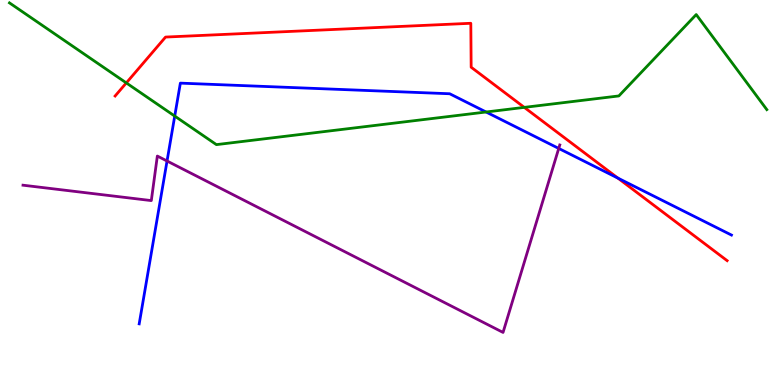[{'lines': ['blue', 'red'], 'intersections': [{'x': 7.97, 'y': 5.37}]}, {'lines': ['green', 'red'], 'intersections': [{'x': 1.63, 'y': 7.85}, {'x': 6.77, 'y': 7.21}]}, {'lines': ['purple', 'red'], 'intersections': []}, {'lines': ['blue', 'green'], 'intersections': [{'x': 2.25, 'y': 6.98}, {'x': 6.27, 'y': 7.09}]}, {'lines': ['blue', 'purple'], 'intersections': [{'x': 2.16, 'y': 5.82}, {'x': 7.21, 'y': 6.14}]}, {'lines': ['green', 'purple'], 'intersections': []}]